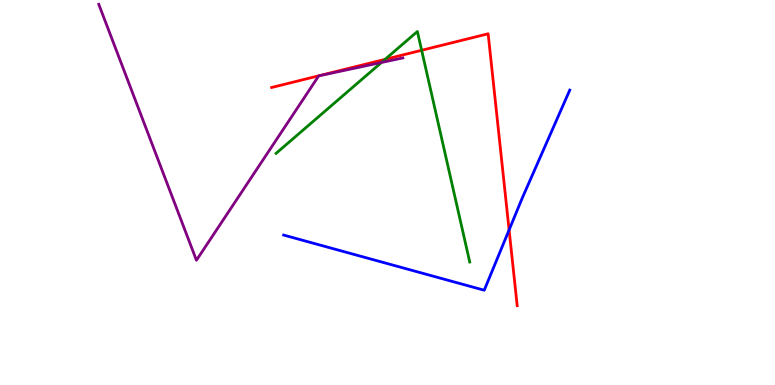[{'lines': ['blue', 'red'], 'intersections': [{'x': 6.57, 'y': 4.03}]}, {'lines': ['green', 'red'], 'intersections': [{'x': 4.97, 'y': 8.46}, {'x': 5.44, 'y': 8.69}]}, {'lines': ['purple', 'red'], 'intersections': []}, {'lines': ['blue', 'green'], 'intersections': []}, {'lines': ['blue', 'purple'], 'intersections': []}, {'lines': ['green', 'purple'], 'intersections': [{'x': 4.92, 'y': 8.38}]}]